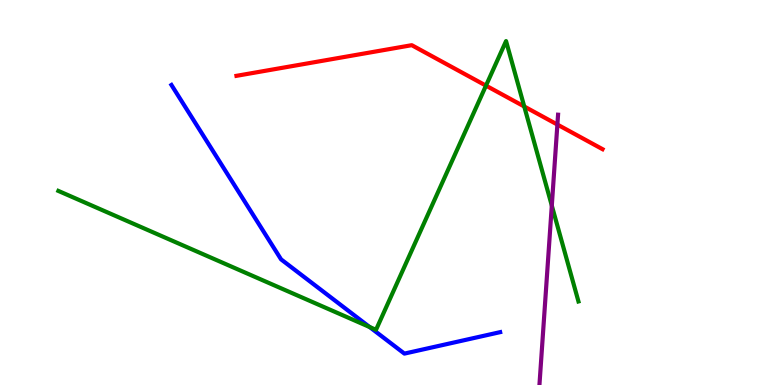[{'lines': ['blue', 'red'], 'intersections': []}, {'lines': ['green', 'red'], 'intersections': [{'x': 6.27, 'y': 7.78}, {'x': 6.76, 'y': 7.23}]}, {'lines': ['purple', 'red'], 'intersections': [{'x': 7.19, 'y': 6.76}]}, {'lines': ['blue', 'green'], 'intersections': [{'x': 4.77, 'y': 1.51}]}, {'lines': ['blue', 'purple'], 'intersections': []}, {'lines': ['green', 'purple'], 'intersections': [{'x': 7.12, 'y': 4.66}]}]